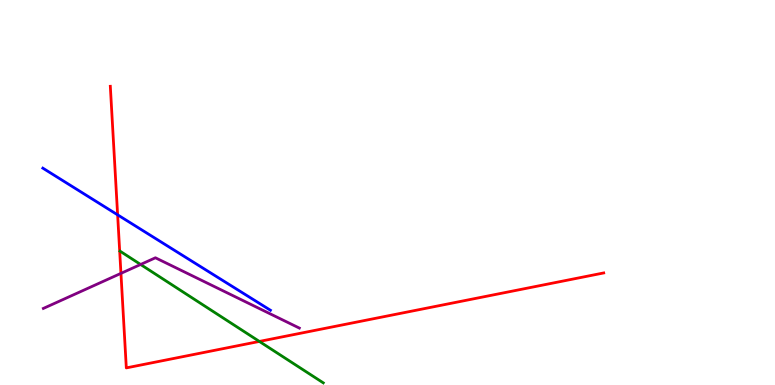[{'lines': ['blue', 'red'], 'intersections': [{'x': 1.52, 'y': 4.42}]}, {'lines': ['green', 'red'], 'intersections': [{'x': 3.35, 'y': 1.13}]}, {'lines': ['purple', 'red'], 'intersections': [{'x': 1.56, 'y': 2.9}]}, {'lines': ['blue', 'green'], 'intersections': []}, {'lines': ['blue', 'purple'], 'intersections': []}, {'lines': ['green', 'purple'], 'intersections': [{'x': 1.81, 'y': 3.13}]}]